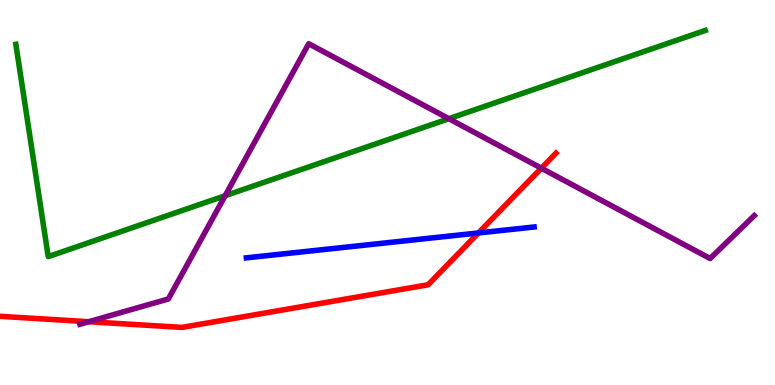[{'lines': ['blue', 'red'], 'intersections': [{'x': 6.17, 'y': 3.95}]}, {'lines': ['green', 'red'], 'intersections': []}, {'lines': ['purple', 'red'], 'intersections': [{'x': 1.15, 'y': 1.64}, {'x': 6.99, 'y': 5.63}]}, {'lines': ['blue', 'green'], 'intersections': []}, {'lines': ['blue', 'purple'], 'intersections': []}, {'lines': ['green', 'purple'], 'intersections': [{'x': 2.9, 'y': 4.92}, {'x': 5.79, 'y': 6.92}]}]